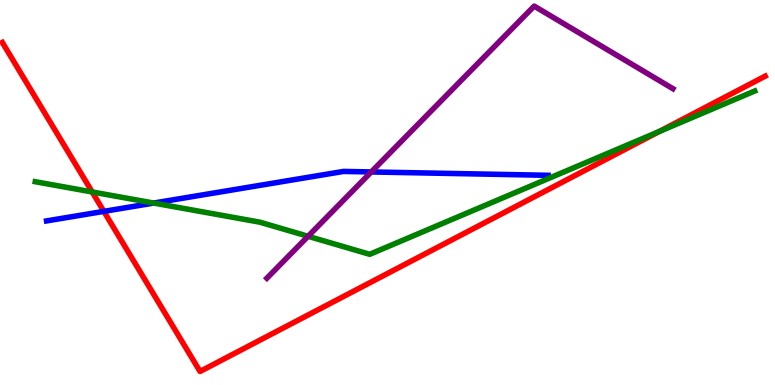[{'lines': ['blue', 'red'], 'intersections': [{'x': 1.34, 'y': 4.51}]}, {'lines': ['green', 'red'], 'intersections': [{'x': 1.19, 'y': 5.01}, {'x': 8.51, 'y': 6.58}]}, {'lines': ['purple', 'red'], 'intersections': []}, {'lines': ['blue', 'green'], 'intersections': [{'x': 1.98, 'y': 4.73}]}, {'lines': ['blue', 'purple'], 'intersections': [{'x': 4.79, 'y': 5.53}]}, {'lines': ['green', 'purple'], 'intersections': [{'x': 3.97, 'y': 3.86}]}]